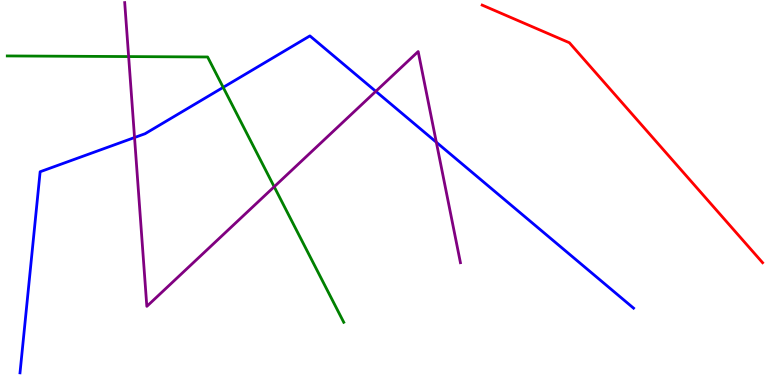[{'lines': ['blue', 'red'], 'intersections': []}, {'lines': ['green', 'red'], 'intersections': []}, {'lines': ['purple', 'red'], 'intersections': []}, {'lines': ['blue', 'green'], 'intersections': [{'x': 2.88, 'y': 7.73}]}, {'lines': ['blue', 'purple'], 'intersections': [{'x': 1.74, 'y': 6.43}, {'x': 4.85, 'y': 7.63}, {'x': 5.63, 'y': 6.31}]}, {'lines': ['green', 'purple'], 'intersections': [{'x': 1.66, 'y': 8.53}, {'x': 3.54, 'y': 5.15}]}]